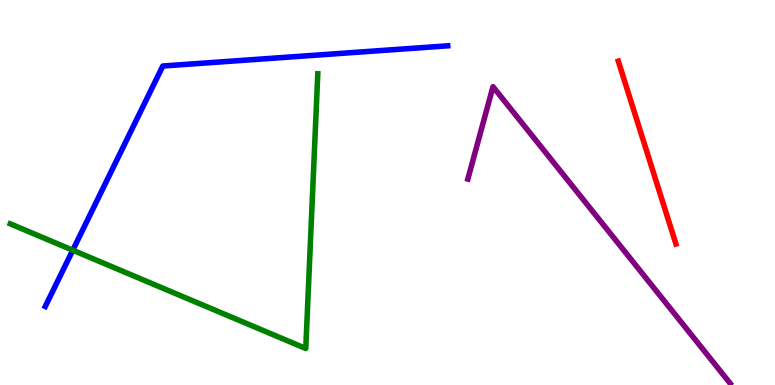[{'lines': ['blue', 'red'], 'intersections': []}, {'lines': ['green', 'red'], 'intersections': []}, {'lines': ['purple', 'red'], 'intersections': []}, {'lines': ['blue', 'green'], 'intersections': [{'x': 0.939, 'y': 3.5}]}, {'lines': ['blue', 'purple'], 'intersections': []}, {'lines': ['green', 'purple'], 'intersections': []}]